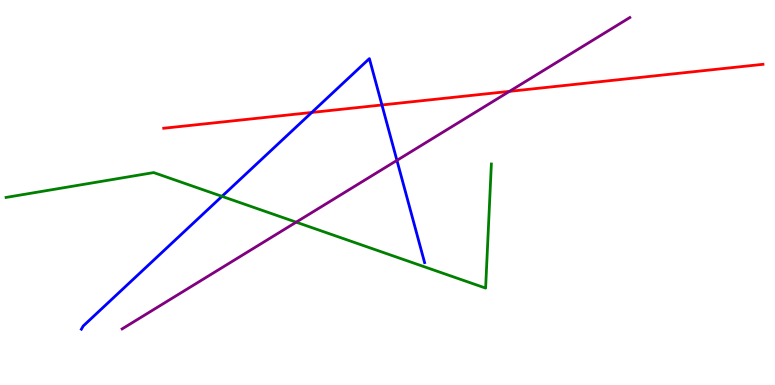[{'lines': ['blue', 'red'], 'intersections': [{'x': 4.02, 'y': 7.08}, {'x': 4.93, 'y': 7.27}]}, {'lines': ['green', 'red'], 'intersections': []}, {'lines': ['purple', 'red'], 'intersections': [{'x': 6.57, 'y': 7.63}]}, {'lines': ['blue', 'green'], 'intersections': [{'x': 2.86, 'y': 4.9}]}, {'lines': ['blue', 'purple'], 'intersections': [{'x': 5.12, 'y': 5.83}]}, {'lines': ['green', 'purple'], 'intersections': [{'x': 3.82, 'y': 4.23}]}]